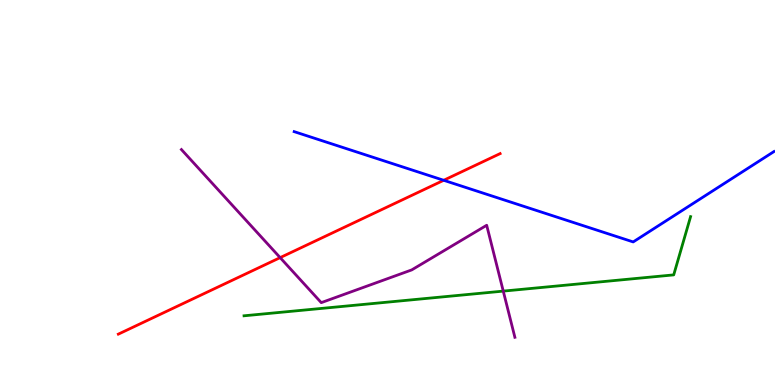[{'lines': ['blue', 'red'], 'intersections': [{'x': 5.73, 'y': 5.32}]}, {'lines': ['green', 'red'], 'intersections': []}, {'lines': ['purple', 'red'], 'intersections': [{'x': 3.61, 'y': 3.31}]}, {'lines': ['blue', 'green'], 'intersections': []}, {'lines': ['blue', 'purple'], 'intersections': []}, {'lines': ['green', 'purple'], 'intersections': [{'x': 6.49, 'y': 2.44}]}]